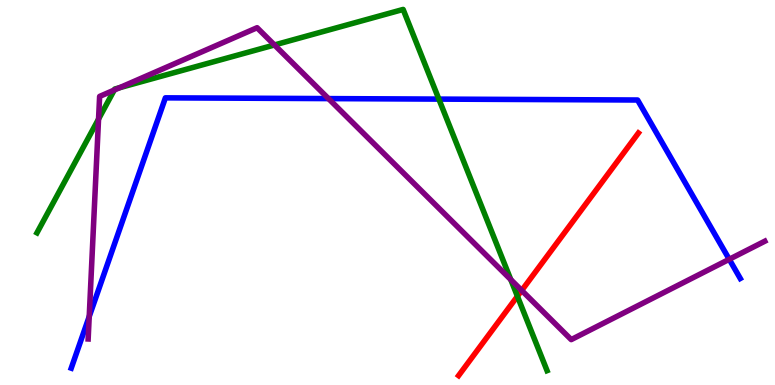[{'lines': ['blue', 'red'], 'intersections': []}, {'lines': ['green', 'red'], 'intersections': [{'x': 6.68, 'y': 2.31}]}, {'lines': ['purple', 'red'], 'intersections': [{'x': 6.73, 'y': 2.46}]}, {'lines': ['blue', 'green'], 'intersections': [{'x': 5.66, 'y': 7.43}]}, {'lines': ['blue', 'purple'], 'intersections': [{'x': 1.15, 'y': 1.78}, {'x': 4.24, 'y': 7.44}, {'x': 9.41, 'y': 3.27}]}, {'lines': ['green', 'purple'], 'intersections': [{'x': 1.27, 'y': 6.91}, {'x': 1.47, 'y': 7.66}, {'x': 1.54, 'y': 7.72}, {'x': 3.54, 'y': 8.83}, {'x': 6.59, 'y': 2.74}]}]